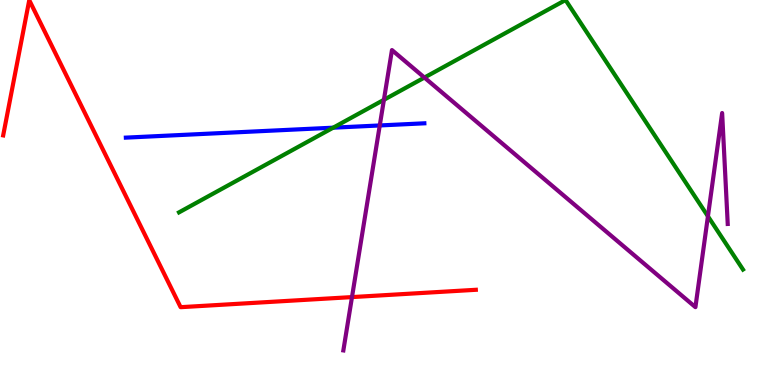[{'lines': ['blue', 'red'], 'intersections': []}, {'lines': ['green', 'red'], 'intersections': []}, {'lines': ['purple', 'red'], 'intersections': [{'x': 4.54, 'y': 2.28}]}, {'lines': ['blue', 'green'], 'intersections': [{'x': 4.3, 'y': 6.68}]}, {'lines': ['blue', 'purple'], 'intersections': [{'x': 4.9, 'y': 6.74}]}, {'lines': ['green', 'purple'], 'intersections': [{'x': 4.95, 'y': 7.41}, {'x': 5.48, 'y': 7.99}, {'x': 9.13, 'y': 4.38}]}]